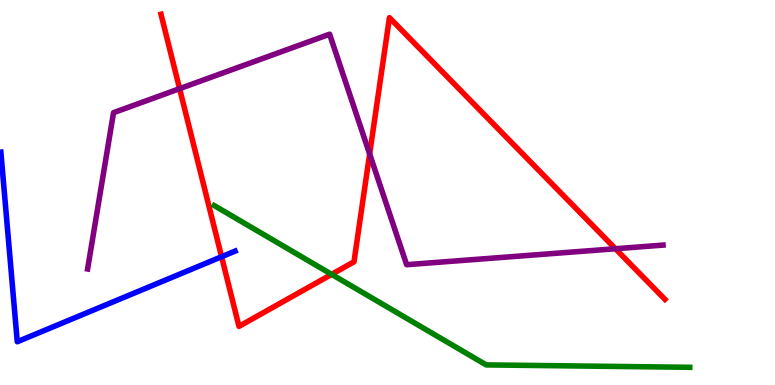[{'lines': ['blue', 'red'], 'intersections': [{'x': 2.86, 'y': 3.33}]}, {'lines': ['green', 'red'], 'intersections': [{'x': 4.28, 'y': 2.87}]}, {'lines': ['purple', 'red'], 'intersections': [{'x': 2.32, 'y': 7.7}, {'x': 4.77, 'y': 6.0}, {'x': 7.94, 'y': 3.54}]}, {'lines': ['blue', 'green'], 'intersections': []}, {'lines': ['blue', 'purple'], 'intersections': []}, {'lines': ['green', 'purple'], 'intersections': []}]